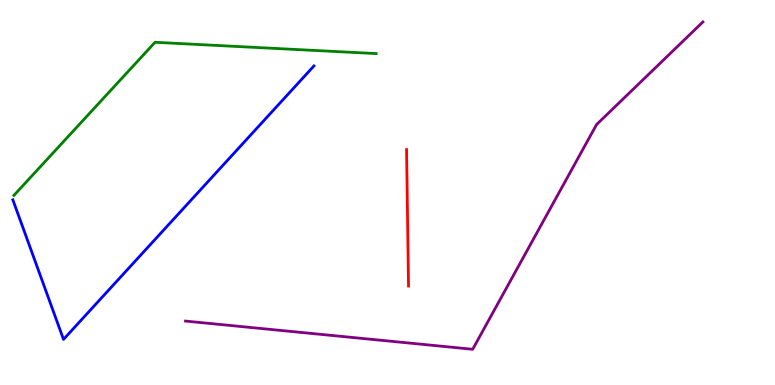[{'lines': ['blue', 'red'], 'intersections': []}, {'lines': ['green', 'red'], 'intersections': []}, {'lines': ['purple', 'red'], 'intersections': []}, {'lines': ['blue', 'green'], 'intersections': []}, {'lines': ['blue', 'purple'], 'intersections': []}, {'lines': ['green', 'purple'], 'intersections': []}]